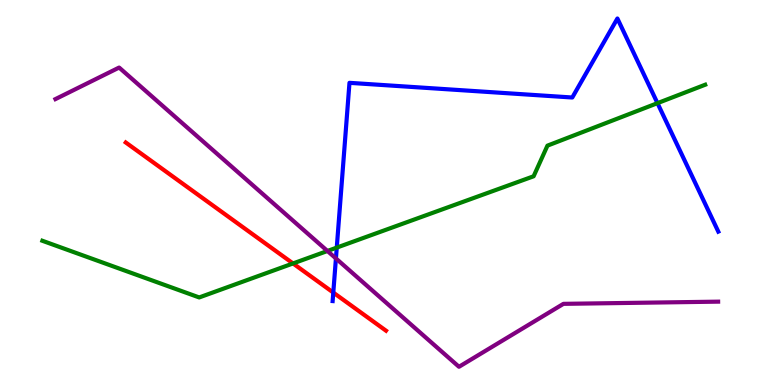[{'lines': ['blue', 'red'], 'intersections': [{'x': 4.3, 'y': 2.4}]}, {'lines': ['green', 'red'], 'intersections': [{'x': 3.78, 'y': 3.16}]}, {'lines': ['purple', 'red'], 'intersections': []}, {'lines': ['blue', 'green'], 'intersections': [{'x': 4.35, 'y': 3.57}, {'x': 8.48, 'y': 7.32}]}, {'lines': ['blue', 'purple'], 'intersections': [{'x': 4.33, 'y': 3.29}]}, {'lines': ['green', 'purple'], 'intersections': [{'x': 4.23, 'y': 3.48}]}]